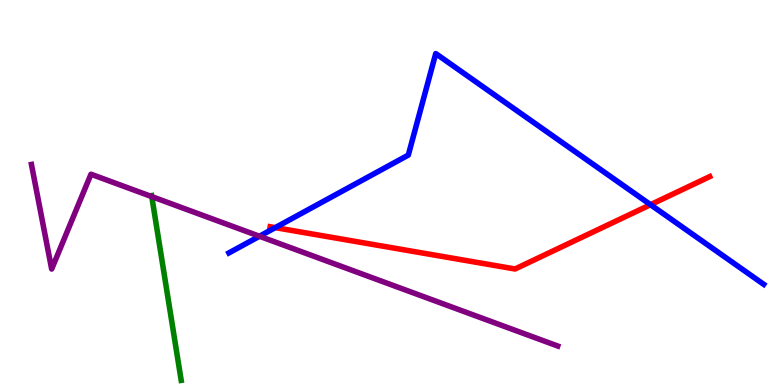[{'lines': ['blue', 'red'], 'intersections': [{'x': 3.55, 'y': 4.09}, {'x': 8.39, 'y': 4.68}]}, {'lines': ['green', 'red'], 'intersections': []}, {'lines': ['purple', 'red'], 'intersections': []}, {'lines': ['blue', 'green'], 'intersections': []}, {'lines': ['blue', 'purple'], 'intersections': [{'x': 3.35, 'y': 3.86}]}, {'lines': ['green', 'purple'], 'intersections': [{'x': 1.96, 'y': 4.89}]}]